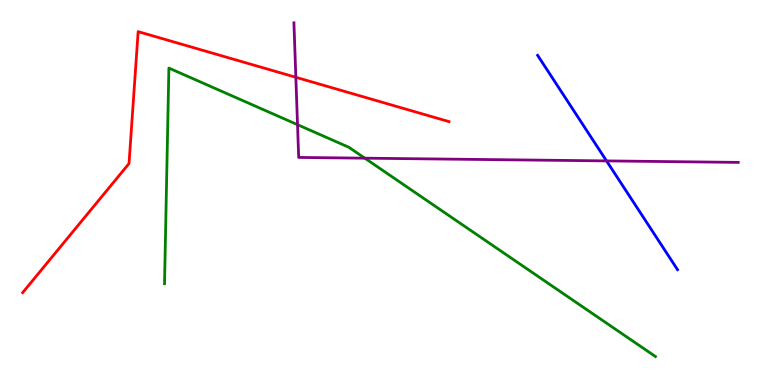[{'lines': ['blue', 'red'], 'intersections': []}, {'lines': ['green', 'red'], 'intersections': []}, {'lines': ['purple', 'red'], 'intersections': [{'x': 3.82, 'y': 7.99}]}, {'lines': ['blue', 'green'], 'intersections': []}, {'lines': ['blue', 'purple'], 'intersections': [{'x': 7.83, 'y': 5.82}]}, {'lines': ['green', 'purple'], 'intersections': [{'x': 3.84, 'y': 6.76}, {'x': 4.71, 'y': 5.89}]}]